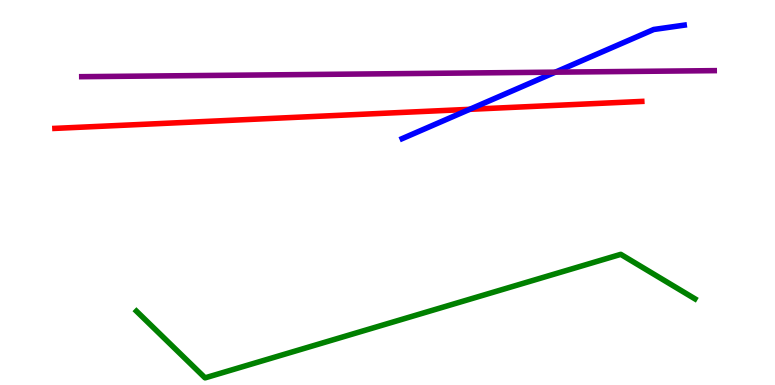[{'lines': ['blue', 'red'], 'intersections': [{'x': 6.06, 'y': 7.16}]}, {'lines': ['green', 'red'], 'intersections': []}, {'lines': ['purple', 'red'], 'intersections': []}, {'lines': ['blue', 'green'], 'intersections': []}, {'lines': ['blue', 'purple'], 'intersections': [{'x': 7.17, 'y': 8.13}]}, {'lines': ['green', 'purple'], 'intersections': []}]